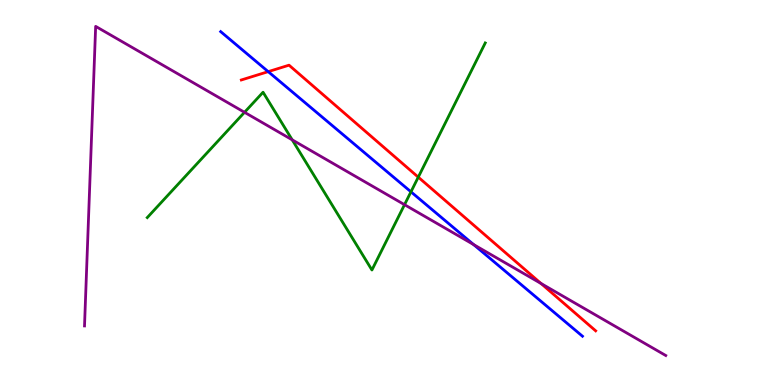[{'lines': ['blue', 'red'], 'intersections': [{'x': 3.46, 'y': 8.14}]}, {'lines': ['green', 'red'], 'intersections': [{'x': 5.4, 'y': 5.4}]}, {'lines': ['purple', 'red'], 'intersections': [{'x': 6.98, 'y': 2.64}]}, {'lines': ['blue', 'green'], 'intersections': [{'x': 5.3, 'y': 5.02}]}, {'lines': ['blue', 'purple'], 'intersections': [{'x': 6.11, 'y': 3.65}]}, {'lines': ['green', 'purple'], 'intersections': [{'x': 3.16, 'y': 7.08}, {'x': 3.77, 'y': 6.37}, {'x': 5.22, 'y': 4.68}]}]